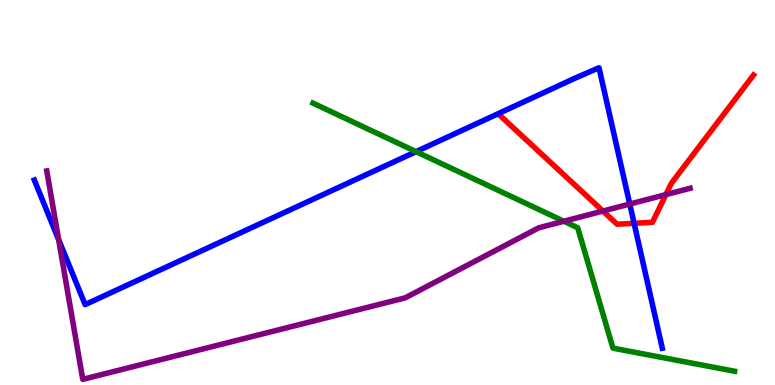[{'lines': ['blue', 'red'], 'intersections': [{'x': 8.18, 'y': 4.2}]}, {'lines': ['green', 'red'], 'intersections': []}, {'lines': ['purple', 'red'], 'intersections': [{'x': 7.78, 'y': 4.52}, {'x': 8.59, 'y': 4.95}]}, {'lines': ['blue', 'green'], 'intersections': [{'x': 5.37, 'y': 6.06}]}, {'lines': ['blue', 'purple'], 'intersections': [{'x': 0.757, 'y': 3.77}, {'x': 8.13, 'y': 4.7}]}, {'lines': ['green', 'purple'], 'intersections': [{'x': 7.28, 'y': 4.25}]}]